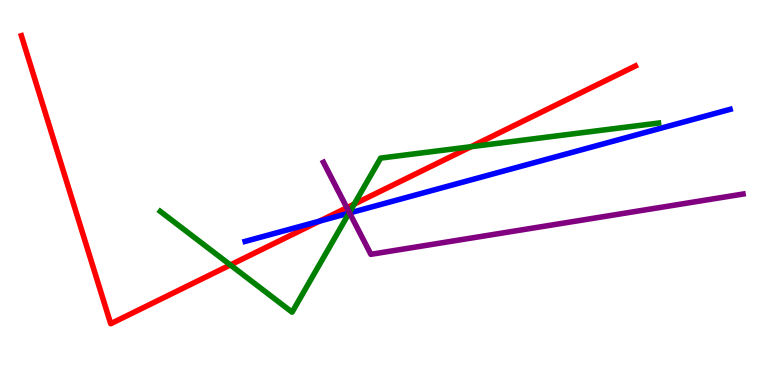[{'lines': ['blue', 'red'], 'intersections': [{'x': 4.12, 'y': 4.26}]}, {'lines': ['green', 'red'], 'intersections': [{'x': 2.97, 'y': 3.12}, {'x': 4.57, 'y': 4.7}, {'x': 6.08, 'y': 6.19}]}, {'lines': ['purple', 'red'], 'intersections': [{'x': 4.48, 'y': 4.6}]}, {'lines': ['blue', 'green'], 'intersections': [{'x': 4.5, 'y': 4.46}]}, {'lines': ['blue', 'purple'], 'intersections': [{'x': 4.51, 'y': 4.47}]}, {'lines': ['green', 'purple'], 'intersections': [{'x': 4.51, 'y': 4.48}]}]